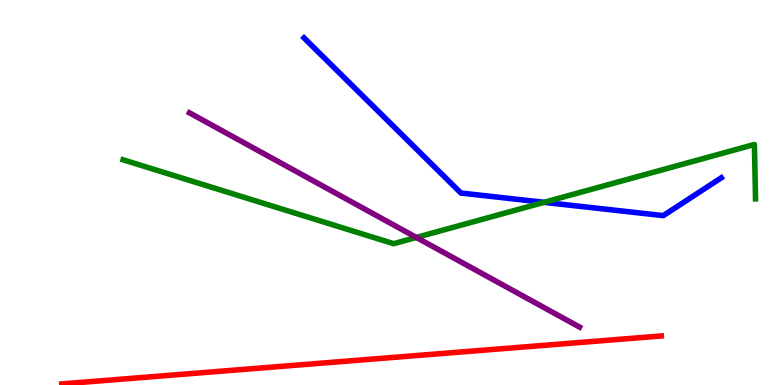[{'lines': ['blue', 'red'], 'intersections': []}, {'lines': ['green', 'red'], 'intersections': []}, {'lines': ['purple', 'red'], 'intersections': []}, {'lines': ['blue', 'green'], 'intersections': [{'x': 7.02, 'y': 4.74}]}, {'lines': ['blue', 'purple'], 'intersections': []}, {'lines': ['green', 'purple'], 'intersections': [{'x': 5.37, 'y': 3.83}]}]